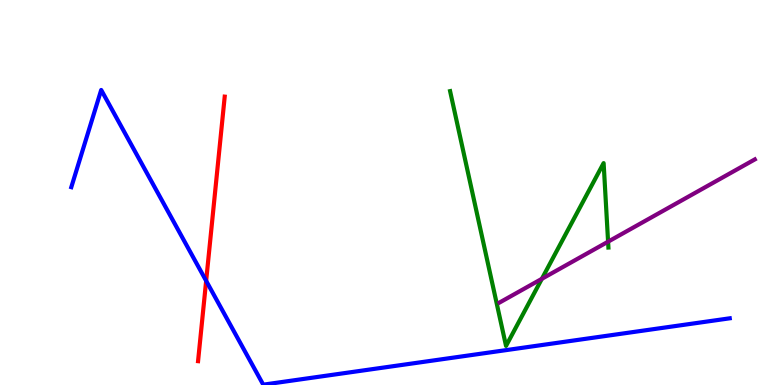[{'lines': ['blue', 'red'], 'intersections': [{'x': 2.66, 'y': 2.71}]}, {'lines': ['green', 'red'], 'intersections': []}, {'lines': ['purple', 'red'], 'intersections': []}, {'lines': ['blue', 'green'], 'intersections': []}, {'lines': ['blue', 'purple'], 'intersections': []}, {'lines': ['green', 'purple'], 'intersections': [{'x': 6.99, 'y': 2.76}, {'x': 7.85, 'y': 3.72}]}]